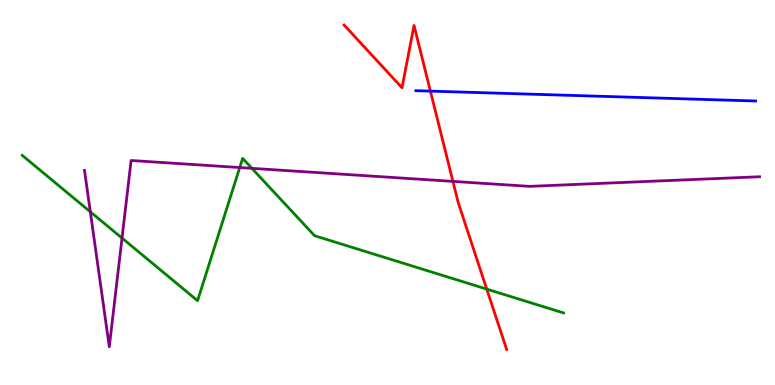[{'lines': ['blue', 'red'], 'intersections': [{'x': 5.55, 'y': 7.63}]}, {'lines': ['green', 'red'], 'intersections': [{'x': 6.28, 'y': 2.49}]}, {'lines': ['purple', 'red'], 'intersections': [{'x': 5.84, 'y': 5.29}]}, {'lines': ['blue', 'green'], 'intersections': []}, {'lines': ['blue', 'purple'], 'intersections': []}, {'lines': ['green', 'purple'], 'intersections': [{'x': 1.17, 'y': 4.5}, {'x': 1.57, 'y': 3.82}, {'x': 3.09, 'y': 5.65}, {'x': 3.25, 'y': 5.63}]}]